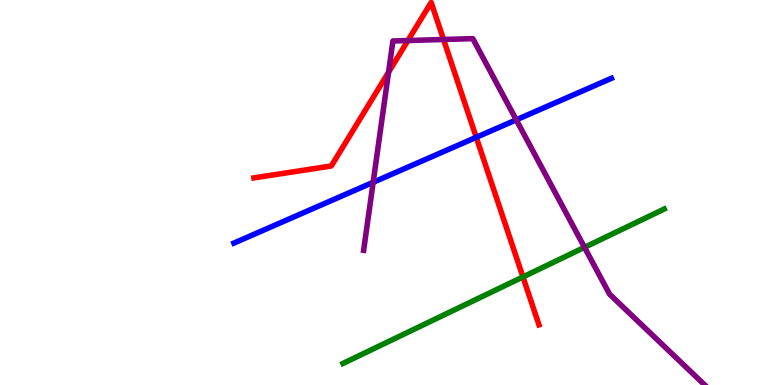[{'lines': ['blue', 'red'], 'intersections': [{'x': 6.15, 'y': 6.43}]}, {'lines': ['green', 'red'], 'intersections': [{'x': 6.75, 'y': 2.81}]}, {'lines': ['purple', 'red'], 'intersections': [{'x': 5.01, 'y': 8.12}, {'x': 5.26, 'y': 8.95}, {'x': 5.72, 'y': 8.97}]}, {'lines': ['blue', 'green'], 'intersections': []}, {'lines': ['blue', 'purple'], 'intersections': [{'x': 4.81, 'y': 5.26}, {'x': 6.66, 'y': 6.89}]}, {'lines': ['green', 'purple'], 'intersections': [{'x': 7.54, 'y': 3.58}]}]